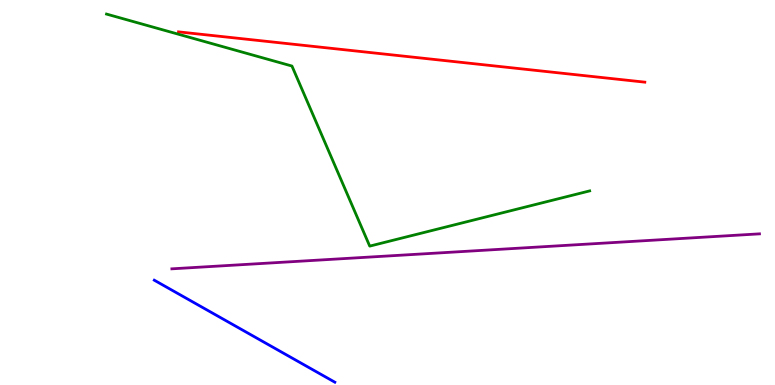[{'lines': ['blue', 'red'], 'intersections': []}, {'lines': ['green', 'red'], 'intersections': []}, {'lines': ['purple', 'red'], 'intersections': []}, {'lines': ['blue', 'green'], 'intersections': []}, {'lines': ['blue', 'purple'], 'intersections': []}, {'lines': ['green', 'purple'], 'intersections': []}]